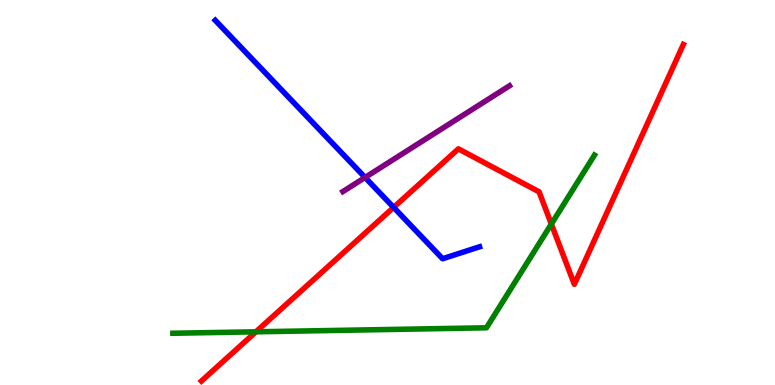[{'lines': ['blue', 'red'], 'intersections': [{'x': 5.08, 'y': 4.61}]}, {'lines': ['green', 'red'], 'intersections': [{'x': 3.3, 'y': 1.38}, {'x': 7.11, 'y': 4.18}]}, {'lines': ['purple', 'red'], 'intersections': []}, {'lines': ['blue', 'green'], 'intersections': []}, {'lines': ['blue', 'purple'], 'intersections': [{'x': 4.71, 'y': 5.39}]}, {'lines': ['green', 'purple'], 'intersections': []}]